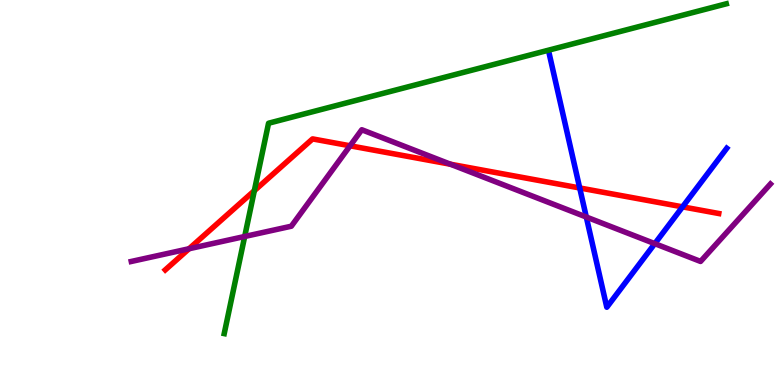[{'lines': ['blue', 'red'], 'intersections': [{'x': 7.48, 'y': 5.12}, {'x': 8.81, 'y': 4.63}]}, {'lines': ['green', 'red'], 'intersections': [{'x': 3.28, 'y': 5.05}]}, {'lines': ['purple', 'red'], 'intersections': [{'x': 2.44, 'y': 3.54}, {'x': 4.52, 'y': 6.21}, {'x': 5.81, 'y': 5.73}]}, {'lines': ['blue', 'green'], 'intersections': []}, {'lines': ['blue', 'purple'], 'intersections': [{'x': 7.57, 'y': 4.36}, {'x': 8.45, 'y': 3.67}]}, {'lines': ['green', 'purple'], 'intersections': [{'x': 3.16, 'y': 3.86}]}]